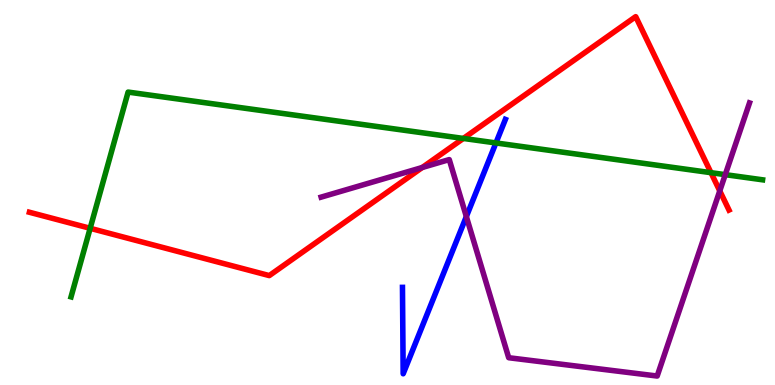[{'lines': ['blue', 'red'], 'intersections': []}, {'lines': ['green', 'red'], 'intersections': [{'x': 1.16, 'y': 4.07}, {'x': 5.98, 'y': 6.4}, {'x': 9.17, 'y': 5.51}]}, {'lines': ['purple', 'red'], 'intersections': [{'x': 5.45, 'y': 5.65}, {'x': 9.29, 'y': 5.04}]}, {'lines': ['blue', 'green'], 'intersections': [{'x': 6.4, 'y': 6.29}]}, {'lines': ['blue', 'purple'], 'intersections': [{'x': 6.02, 'y': 4.37}]}, {'lines': ['green', 'purple'], 'intersections': [{'x': 9.36, 'y': 5.46}]}]